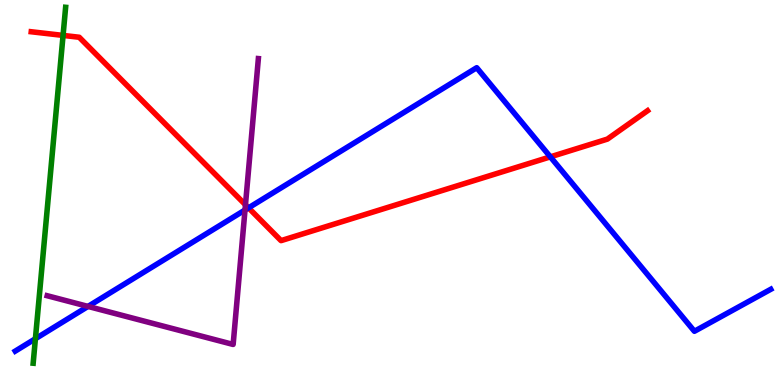[{'lines': ['blue', 'red'], 'intersections': [{'x': 3.21, 'y': 4.6}, {'x': 7.1, 'y': 5.93}]}, {'lines': ['green', 'red'], 'intersections': [{'x': 0.814, 'y': 9.08}]}, {'lines': ['purple', 'red'], 'intersections': [{'x': 3.17, 'y': 4.68}]}, {'lines': ['blue', 'green'], 'intersections': [{'x': 0.457, 'y': 1.2}]}, {'lines': ['blue', 'purple'], 'intersections': [{'x': 1.14, 'y': 2.04}, {'x': 3.16, 'y': 4.55}]}, {'lines': ['green', 'purple'], 'intersections': []}]